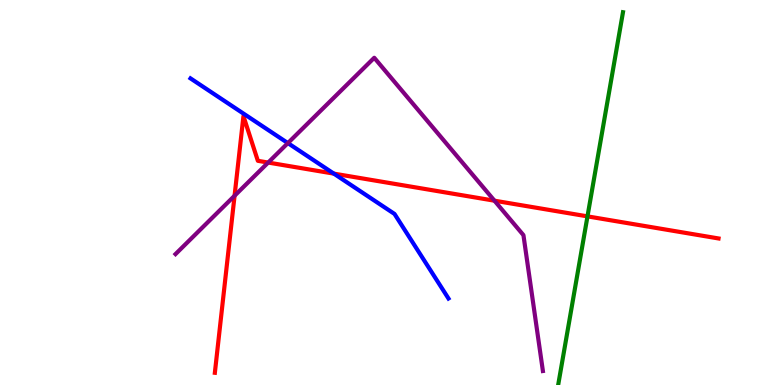[{'lines': ['blue', 'red'], 'intersections': [{'x': 4.31, 'y': 5.49}]}, {'lines': ['green', 'red'], 'intersections': [{'x': 7.58, 'y': 4.38}]}, {'lines': ['purple', 'red'], 'intersections': [{'x': 3.03, 'y': 4.92}, {'x': 3.46, 'y': 5.78}, {'x': 6.38, 'y': 4.79}]}, {'lines': ['blue', 'green'], 'intersections': []}, {'lines': ['blue', 'purple'], 'intersections': [{'x': 3.71, 'y': 6.28}]}, {'lines': ['green', 'purple'], 'intersections': []}]